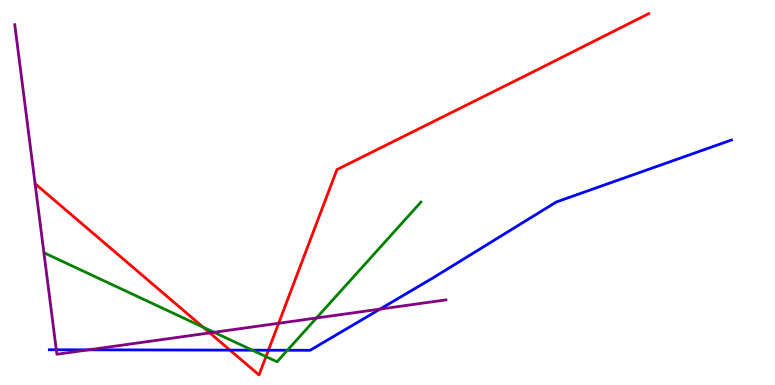[{'lines': ['blue', 'red'], 'intersections': [{'x': 2.97, 'y': 0.906}, {'x': 3.46, 'y': 0.903}]}, {'lines': ['green', 'red'], 'intersections': [{'x': 2.62, 'y': 1.5}, {'x': 3.43, 'y': 0.738}]}, {'lines': ['purple', 'red'], 'intersections': [{'x': 2.71, 'y': 1.35}, {'x': 3.6, 'y': 1.6}]}, {'lines': ['blue', 'green'], 'intersections': [{'x': 3.26, 'y': 0.904}, {'x': 3.71, 'y': 0.902}]}, {'lines': ['blue', 'purple'], 'intersections': [{'x': 0.726, 'y': 0.915}, {'x': 1.14, 'y': 0.913}, {'x': 4.9, 'y': 1.97}]}, {'lines': ['green', 'purple'], 'intersections': [{'x': 2.76, 'y': 1.37}, {'x': 4.08, 'y': 1.74}]}]